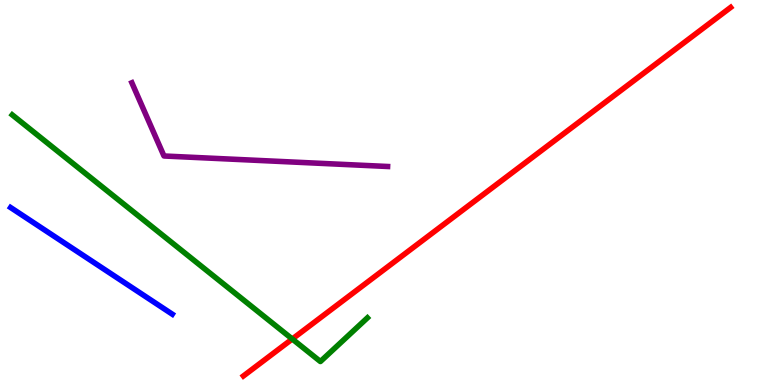[{'lines': ['blue', 'red'], 'intersections': []}, {'lines': ['green', 'red'], 'intersections': [{'x': 3.77, 'y': 1.19}]}, {'lines': ['purple', 'red'], 'intersections': []}, {'lines': ['blue', 'green'], 'intersections': []}, {'lines': ['blue', 'purple'], 'intersections': []}, {'lines': ['green', 'purple'], 'intersections': []}]